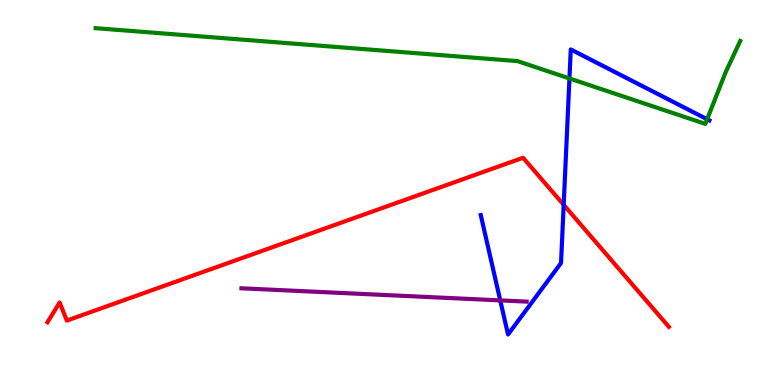[{'lines': ['blue', 'red'], 'intersections': [{'x': 7.27, 'y': 4.68}]}, {'lines': ['green', 'red'], 'intersections': []}, {'lines': ['purple', 'red'], 'intersections': []}, {'lines': ['blue', 'green'], 'intersections': [{'x': 7.35, 'y': 7.96}, {'x': 9.12, 'y': 6.9}]}, {'lines': ['blue', 'purple'], 'intersections': [{'x': 6.45, 'y': 2.2}]}, {'lines': ['green', 'purple'], 'intersections': []}]